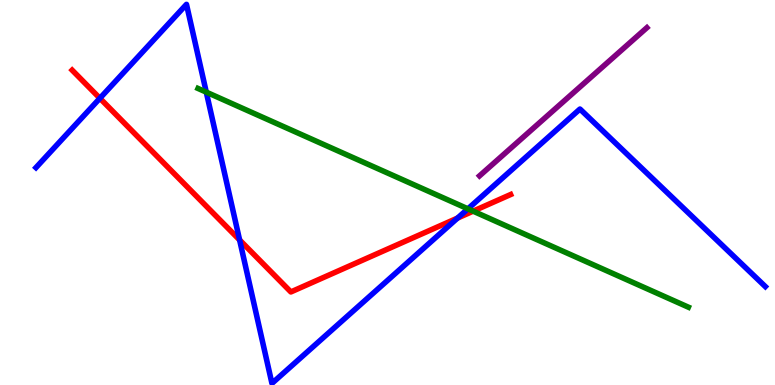[{'lines': ['blue', 'red'], 'intersections': [{'x': 1.29, 'y': 7.45}, {'x': 3.09, 'y': 3.77}, {'x': 5.9, 'y': 4.34}]}, {'lines': ['green', 'red'], 'intersections': [{'x': 6.1, 'y': 4.52}]}, {'lines': ['purple', 'red'], 'intersections': []}, {'lines': ['blue', 'green'], 'intersections': [{'x': 2.66, 'y': 7.61}, {'x': 6.04, 'y': 4.58}]}, {'lines': ['blue', 'purple'], 'intersections': []}, {'lines': ['green', 'purple'], 'intersections': []}]